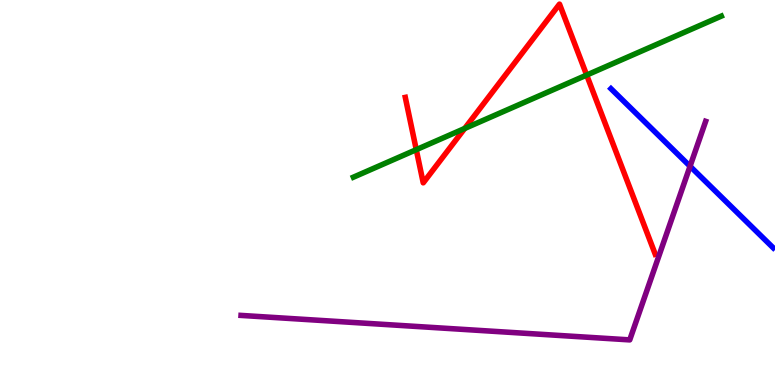[{'lines': ['blue', 'red'], 'intersections': []}, {'lines': ['green', 'red'], 'intersections': [{'x': 5.37, 'y': 6.11}, {'x': 6.0, 'y': 6.66}, {'x': 7.57, 'y': 8.05}]}, {'lines': ['purple', 'red'], 'intersections': []}, {'lines': ['blue', 'green'], 'intersections': []}, {'lines': ['blue', 'purple'], 'intersections': [{'x': 8.9, 'y': 5.68}]}, {'lines': ['green', 'purple'], 'intersections': []}]